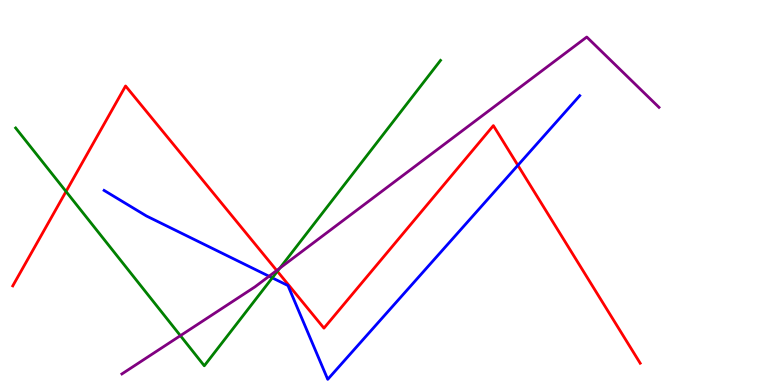[{'lines': ['blue', 'red'], 'intersections': [{'x': 6.68, 'y': 5.71}]}, {'lines': ['green', 'red'], 'intersections': [{'x': 0.852, 'y': 5.03}, {'x': 3.58, 'y': 2.95}]}, {'lines': ['purple', 'red'], 'intersections': [{'x': 3.57, 'y': 2.97}]}, {'lines': ['blue', 'green'], 'intersections': [{'x': 3.51, 'y': 2.78}]}, {'lines': ['blue', 'purple'], 'intersections': [{'x': 3.47, 'y': 2.82}]}, {'lines': ['green', 'purple'], 'intersections': [{'x': 2.33, 'y': 1.28}, {'x': 3.61, 'y': 3.04}]}]